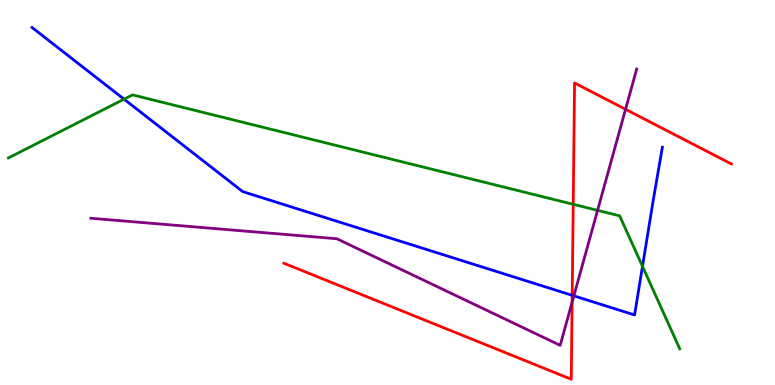[{'lines': ['blue', 'red'], 'intersections': [{'x': 7.38, 'y': 2.33}]}, {'lines': ['green', 'red'], 'intersections': [{'x': 7.4, 'y': 4.69}]}, {'lines': ['purple', 'red'], 'intersections': [{'x': 7.38, 'y': 2.15}, {'x': 8.07, 'y': 7.16}]}, {'lines': ['blue', 'green'], 'intersections': [{'x': 1.6, 'y': 7.42}, {'x': 8.29, 'y': 3.08}]}, {'lines': ['blue', 'purple'], 'intersections': [{'x': 7.4, 'y': 2.32}]}, {'lines': ['green', 'purple'], 'intersections': [{'x': 7.71, 'y': 4.54}]}]